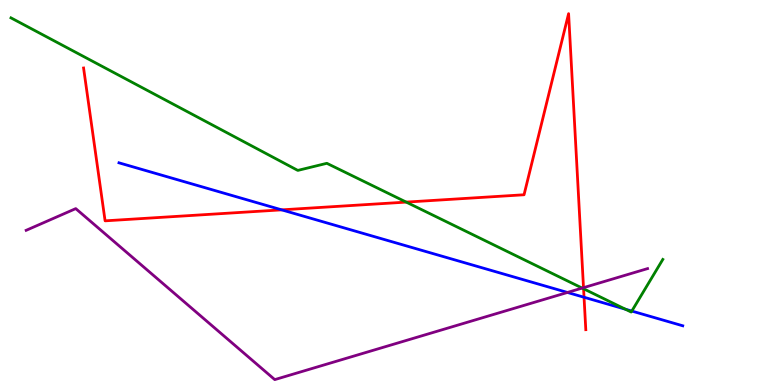[{'lines': ['blue', 'red'], 'intersections': [{'x': 3.63, 'y': 4.55}, {'x': 7.54, 'y': 2.28}]}, {'lines': ['green', 'red'], 'intersections': [{'x': 5.24, 'y': 4.75}, {'x': 7.53, 'y': 2.5}]}, {'lines': ['purple', 'red'], 'intersections': [{'x': 7.53, 'y': 2.53}]}, {'lines': ['blue', 'green'], 'intersections': [{'x': 8.07, 'y': 1.97}, {'x': 8.15, 'y': 1.92}]}, {'lines': ['blue', 'purple'], 'intersections': [{'x': 7.32, 'y': 2.4}]}, {'lines': ['green', 'purple'], 'intersections': [{'x': 7.51, 'y': 2.52}]}]